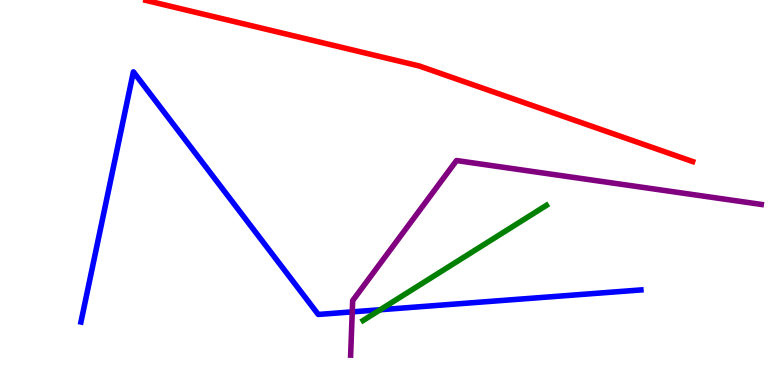[{'lines': ['blue', 'red'], 'intersections': []}, {'lines': ['green', 'red'], 'intersections': []}, {'lines': ['purple', 'red'], 'intersections': []}, {'lines': ['blue', 'green'], 'intersections': [{'x': 4.91, 'y': 1.95}]}, {'lines': ['blue', 'purple'], 'intersections': [{'x': 4.55, 'y': 1.9}]}, {'lines': ['green', 'purple'], 'intersections': []}]